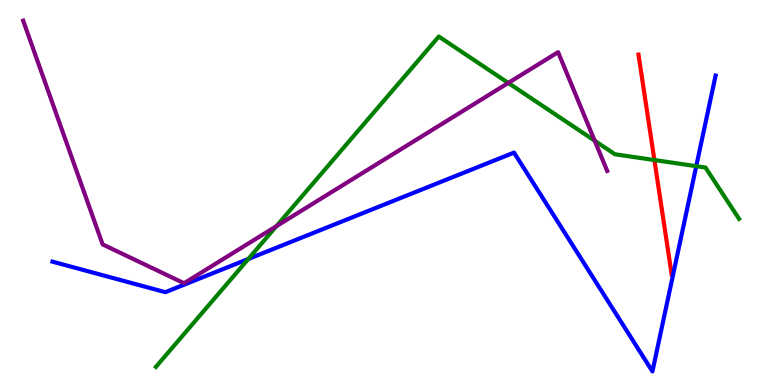[{'lines': ['blue', 'red'], 'intersections': []}, {'lines': ['green', 'red'], 'intersections': [{'x': 8.44, 'y': 5.84}]}, {'lines': ['purple', 'red'], 'intersections': []}, {'lines': ['blue', 'green'], 'intersections': [{'x': 3.2, 'y': 3.27}, {'x': 8.98, 'y': 5.68}]}, {'lines': ['blue', 'purple'], 'intersections': []}, {'lines': ['green', 'purple'], 'intersections': [{'x': 3.57, 'y': 4.12}, {'x': 6.56, 'y': 7.85}, {'x': 7.67, 'y': 6.34}]}]